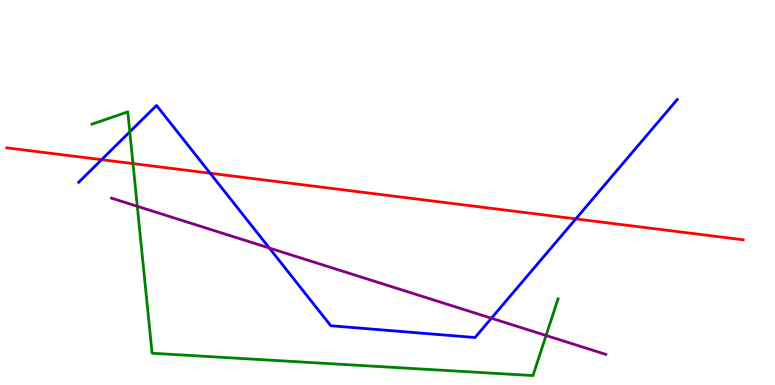[{'lines': ['blue', 'red'], 'intersections': [{'x': 1.31, 'y': 5.85}, {'x': 2.71, 'y': 5.5}, {'x': 7.43, 'y': 4.31}]}, {'lines': ['green', 'red'], 'intersections': [{'x': 1.72, 'y': 5.75}]}, {'lines': ['purple', 'red'], 'intersections': []}, {'lines': ['blue', 'green'], 'intersections': [{'x': 1.67, 'y': 6.58}]}, {'lines': ['blue', 'purple'], 'intersections': [{'x': 3.47, 'y': 3.56}, {'x': 6.34, 'y': 1.73}]}, {'lines': ['green', 'purple'], 'intersections': [{'x': 1.77, 'y': 4.64}, {'x': 7.05, 'y': 1.29}]}]